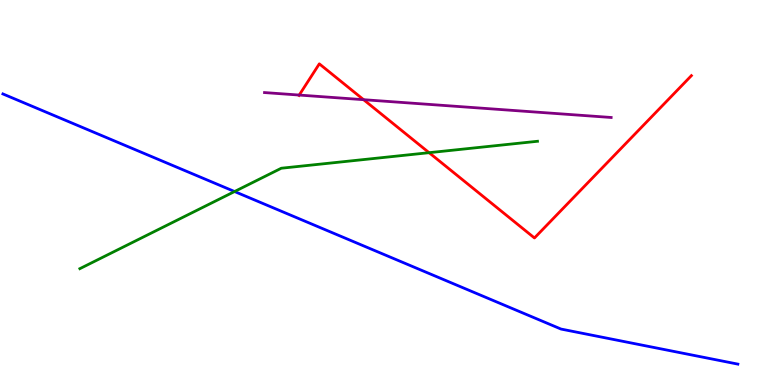[{'lines': ['blue', 'red'], 'intersections': []}, {'lines': ['green', 'red'], 'intersections': [{'x': 5.54, 'y': 6.03}]}, {'lines': ['purple', 'red'], 'intersections': [{'x': 3.86, 'y': 7.53}, {'x': 4.69, 'y': 7.41}]}, {'lines': ['blue', 'green'], 'intersections': [{'x': 3.03, 'y': 5.03}]}, {'lines': ['blue', 'purple'], 'intersections': []}, {'lines': ['green', 'purple'], 'intersections': []}]